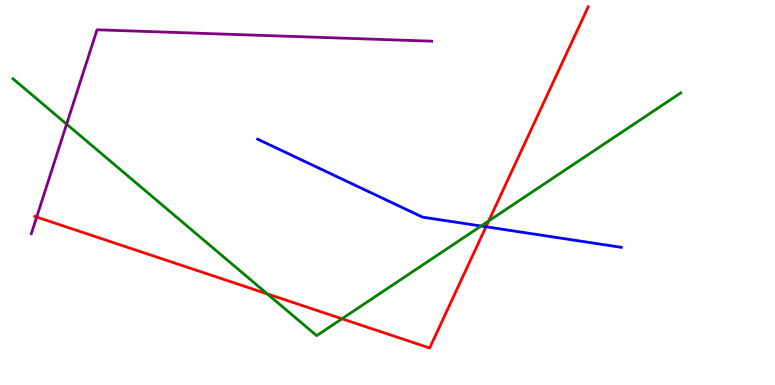[{'lines': ['blue', 'red'], 'intersections': [{'x': 6.27, 'y': 4.11}]}, {'lines': ['green', 'red'], 'intersections': [{'x': 3.45, 'y': 2.37}, {'x': 4.41, 'y': 1.72}, {'x': 6.31, 'y': 4.26}]}, {'lines': ['purple', 'red'], 'intersections': [{'x': 0.473, 'y': 4.36}]}, {'lines': ['blue', 'green'], 'intersections': [{'x': 6.21, 'y': 4.13}]}, {'lines': ['blue', 'purple'], 'intersections': []}, {'lines': ['green', 'purple'], 'intersections': [{'x': 0.86, 'y': 6.78}]}]